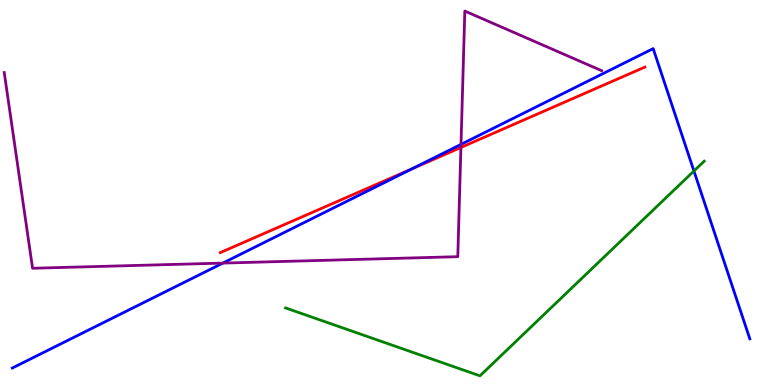[{'lines': ['blue', 'red'], 'intersections': [{'x': 5.31, 'y': 5.61}]}, {'lines': ['green', 'red'], 'intersections': []}, {'lines': ['purple', 'red'], 'intersections': [{'x': 5.95, 'y': 6.17}]}, {'lines': ['blue', 'green'], 'intersections': [{'x': 8.95, 'y': 5.56}]}, {'lines': ['blue', 'purple'], 'intersections': [{'x': 2.88, 'y': 3.17}, {'x': 5.95, 'y': 6.25}]}, {'lines': ['green', 'purple'], 'intersections': []}]